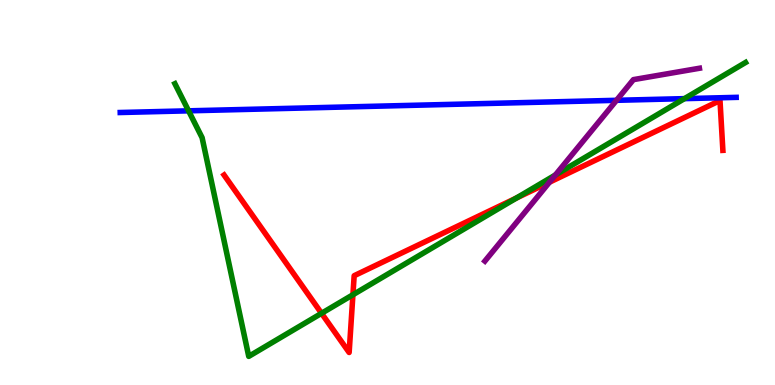[{'lines': ['blue', 'red'], 'intersections': []}, {'lines': ['green', 'red'], 'intersections': [{'x': 4.15, 'y': 1.86}, {'x': 4.55, 'y': 2.34}, {'x': 6.66, 'y': 4.86}]}, {'lines': ['purple', 'red'], 'intersections': [{'x': 7.09, 'y': 5.27}]}, {'lines': ['blue', 'green'], 'intersections': [{'x': 2.43, 'y': 7.12}, {'x': 8.83, 'y': 7.44}]}, {'lines': ['blue', 'purple'], 'intersections': [{'x': 7.95, 'y': 7.39}]}, {'lines': ['green', 'purple'], 'intersections': [{'x': 7.17, 'y': 5.45}]}]